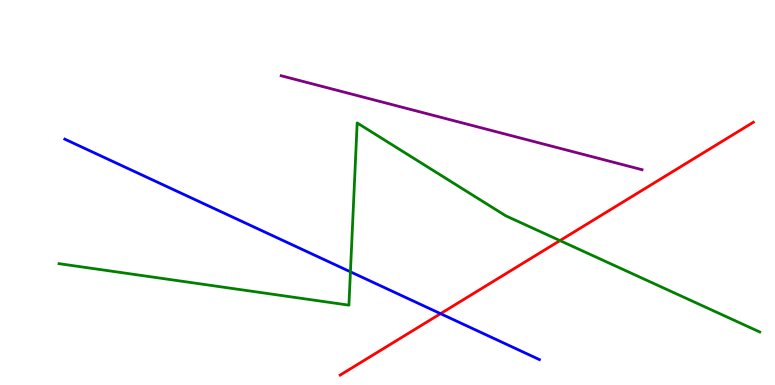[{'lines': ['blue', 'red'], 'intersections': [{'x': 5.68, 'y': 1.85}]}, {'lines': ['green', 'red'], 'intersections': [{'x': 7.23, 'y': 3.75}]}, {'lines': ['purple', 'red'], 'intersections': []}, {'lines': ['blue', 'green'], 'intersections': [{'x': 4.52, 'y': 2.94}]}, {'lines': ['blue', 'purple'], 'intersections': []}, {'lines': ['green', 'purple'], 'intersections': []}]